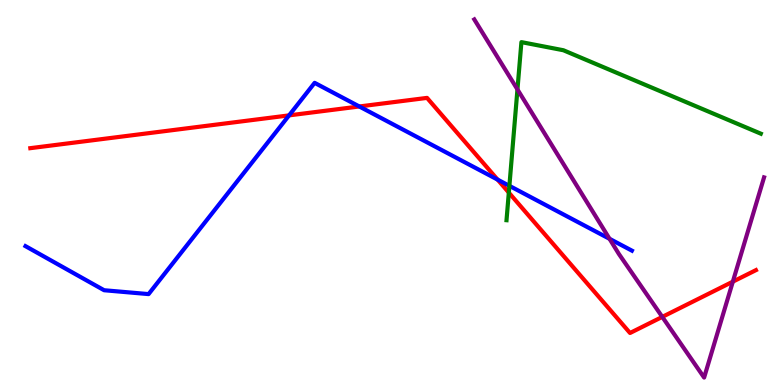[{'lines': ['blue', 'red'], 'intersections': [{'x': 3.73, 'y': 7.0}, {'x': 4.64, 'y': 7.23}, {'x': 6.42, 'y': 5.33}]}, {'lines': ['green', 'red'], 'intersections': [{'x': 6.57, 'y': 5.0}]}, {'lines': ['purple', 'red'], 'intersections': [{'x': 8.55, 'y': 1.77}, {'x': 9.46, 'y': 2.68}]}, {'lines': ['blue', 'green'], 'intersections': [{'x': 6.57, 'y': 5.17}]}, {'lines': ['blue', 'purple'], 'intersections': [{'x': 7.86, 'y': 3.8}]}, {'lines': ['green', 'purple'], 'intersections': [{'x': 6.68, 'y': 7.68}]}]